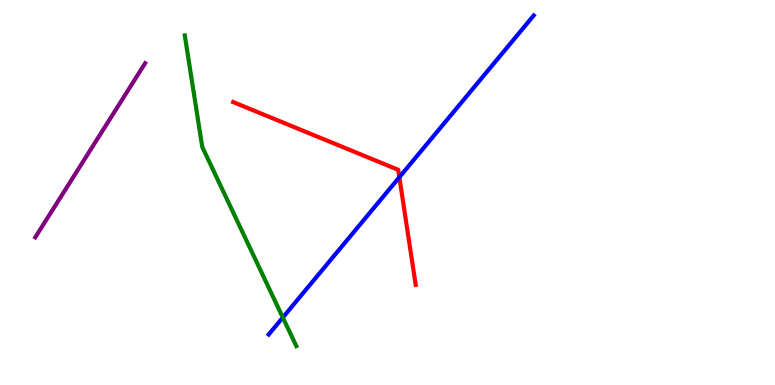[{'lines': ['blue', 'red'], 'intersections': [{'x': 5.15, 'y': 5.4}]}, {'lines': ['green', 'red'], 'intersections': []}, {'lines': ['purple', 'red'], 'intersections': []}, {'lines': ['blue', 'green'], 'intersections': [{'x': 3.65, 'y': 1.75}]}, {'lines': ['blue', 'purple'], 'intersections': []}, {'lines': ['green', 'purple'], 'intersections': []}]